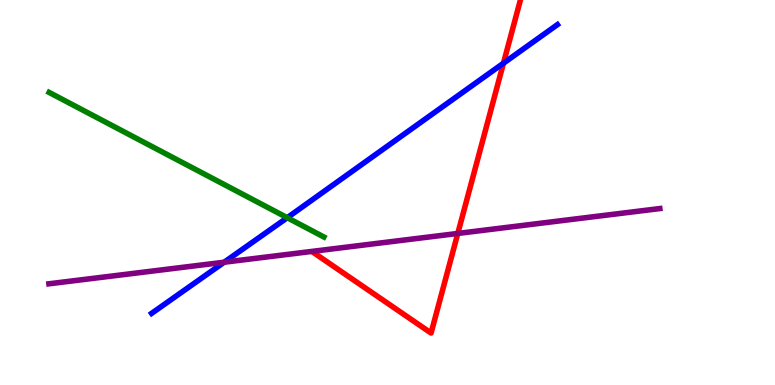[{'lines': ['blue', 'red'], 'intersections': [{'x': 6.5, 'y': 8.36}]}, {'lines': ['green', 'red'], 'intersections': []}, {'lines': ['purple', 'red'], 'intersections': [{'x': 5.91, 'y': 3.94}]}, {'lines': ['blue', 'green'], 'intersections': [{'x': 3.71, 'y': 4.35}]}, {'lines': ['blue', 'purple'], 'intersections': [{'x': 2.89, 'y': 3.19}]}, {'lines': ['green', 'purple'], 'intersections': []}]